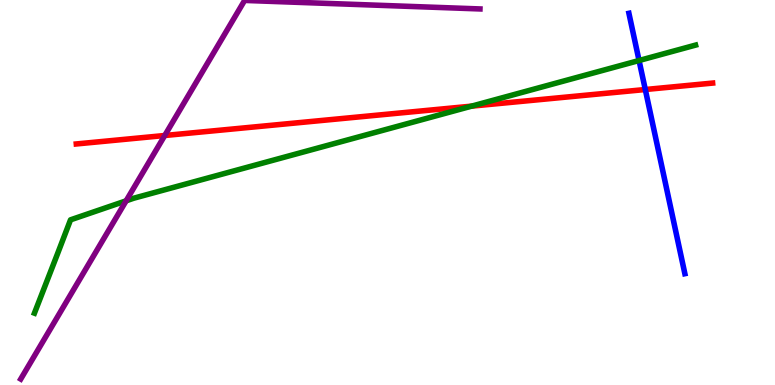[{'lines': ['blue', 'red'], 'intersections': [{'x': 8.33, 'y': 7.67}]}, {'lines': ['green', 'red'], 'intersections': [{'x': 6.09, 'y': 7.24}]}, {'lines': ['purple', 'red'], 'intersections': [{'x': 2.13, 'y': 6.48}]}, {'lines': ['blue', 'green'], 'intersections': [{'x': 8.25, 'y': 8.43}]}, {'lines': ['blue', 'purple'], 'intersections': []}, {'lines': ['green', 'purple'], 'intersections': [{'x': 1.63, 'y': 4.78}]}]